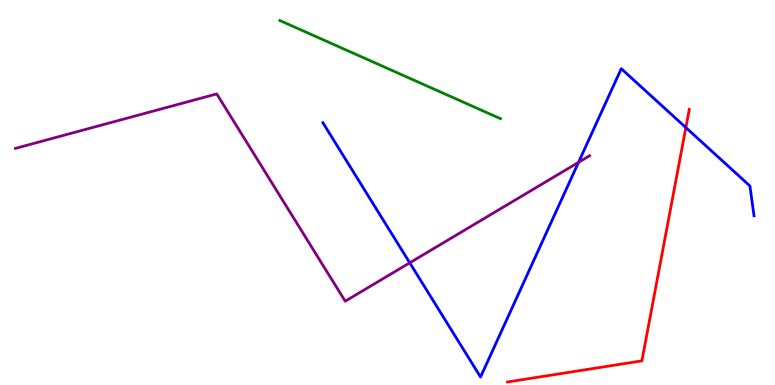[{'lines': ['blue', 'red'], 'intersections': [{'x': 8.85, 'y': 6.69}]}, {'lines': ['green', 'red'], 'intersections': []}, {'lines': ['purple', 'red'], 'intersections': []}, {'lines': ['blue', 'green'], 'intersections': []}, {'lines': ['blue', 'purple'], 'intersections': [{'x': 5.29, 'y': 3.17}, {'x': 7.46, 'y': 5.78}]}, {'lines': ['green', 'purple'], 'intersections': []}]